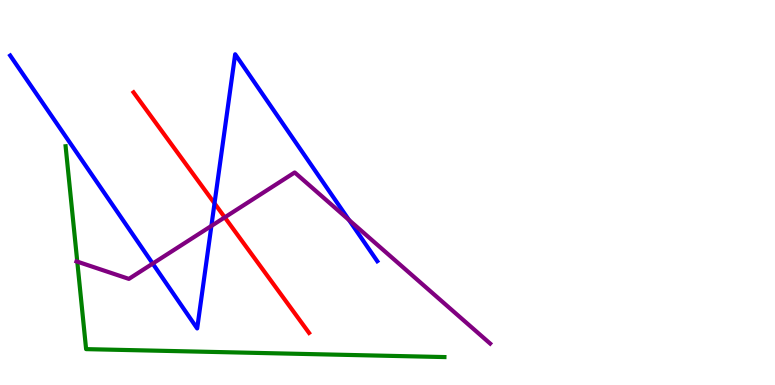[{'lines': ['blue', 'red'], 'intersections': [{'x': 2.77, 'y': 4.72}]}, {'lines': ['green', 'red'], 'intersections': []}, {'lines': ['purple', 'red'], 'intersections': [{'x': 2.9, 'y': 4.35}]}, {'lines': ['blue', 'green'], 'intersections': []}, {'lines': ['blue', 'purple'], 'intersections': [{'x': 1.97, 'y': 3.15}, {'x': 2.73, 'y': 4.13}, {'x': 4.5, 'y': 4.29}]}, {'lines': ['green', 'purple'], 'intersections': [{'x': 0.997, 'y': 3.2}]}]